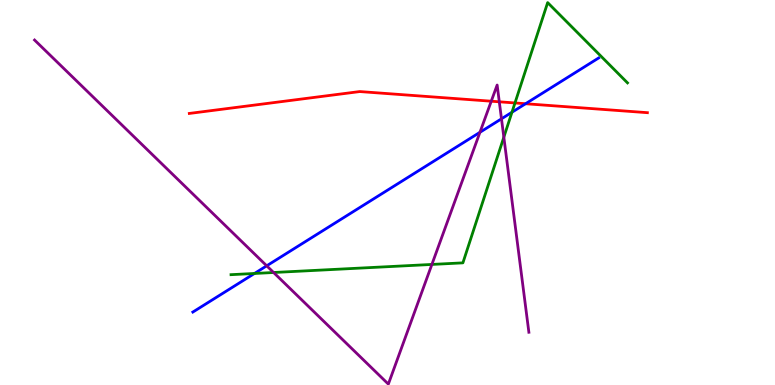[{'lines': ['blue', 'red'], 'intersections': [{'x': 6.78, 'y': 7.31}]}, {'lines': ['green', 'red'], 'intersections': [{'x': 6.64, 'y': 7.33}]}, {'lines': ['purple', 'red'], 'intersections': [{'x': 6.34, 'y': 7.37}, {'x': 6.44, 'y': 7.36}]}, {'lines': ['blue', 'green'], 'intersections': [{'x': 3.28, 'y': 2.9}, {'x': 6.61, 'y': 7.08}]}, {'lines': ['blue', 'purple'], 'intersections': [{'x': 3.44, 'y': 3.1}, {'x': 6.19, 'y': 6.56}, {'x': 6.47, 'y': 6.91}]}, {'lines': ['green', 'purple'], 'intersections': [{'x': 3.53, 'y': 2.92}, {'x': 5.57, 'y': 3.13}, {'x': 6.5, 'y': 6.44}]}]